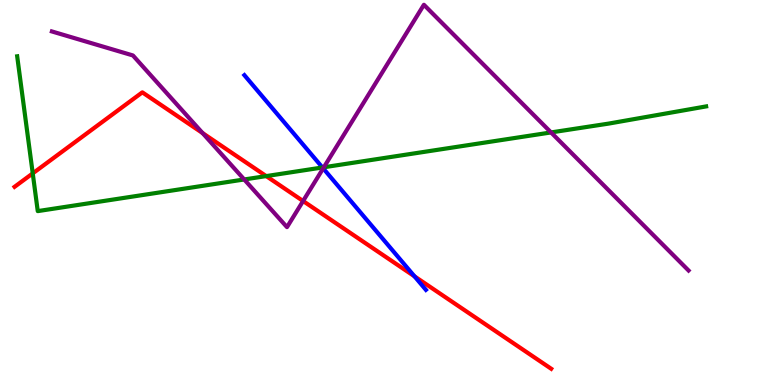[{'lines': ['blue', 'red'], 'intersections': [{'x': 5.35, 'y': 2.82}]}, {'lines': ['green', 'red'], 'intersections': [{'x': 0.422, 'y': 5.5}, {'x': 3.44, 'y': 5.43}]}, {'lines': ['purple', 'red'], 'intersections': [{'x': 2.61, 'y': 6.54}, {'x': 3.91, 'y': 4.78}]}, {'lines': ['blue', 'green'], 'intersections': [{'x': 4.16, 'y': 5.65}]}, {'lines': ['blue', 'purple'], 'intersections': [{'x': 4.17, 'y': 5.63}]}, {'lines': ['green', 'purple'], 'intersections': [{'x': 3.15, 'y': 5.34}, {'x': 4.18, 'y': 5.66}, {'x': 7.11, 'y': 6.56}]}]